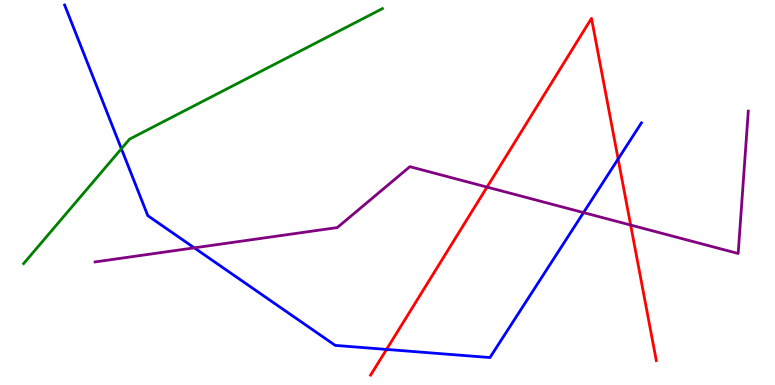[{'lines': ['blue', 'red'], 'intersections': [{'x': 4.99, 'y': 0.924}, {'x': 7.98, 'y': 5.87}]}, {'lines': ['green', 'red'], 'intersections': []}, {'lines': ['purple', 'red'], 'intersections': [{'x': 6.28, 'y': 5.14}, {'x': 8.14, 'y': 4.15}]}, {'lines': ['blue', 'green'], 'intersections': [{'x': 1.57, 'y': 6.14}]}, {'lines': ['blue', 'purple'], 'intersections': [{'x': 2.51, 'y': 3.56}, {'x': 7.53, 'y': 4.48}]}, {'lines': ['green', 'purple'], 'intersections': []}]